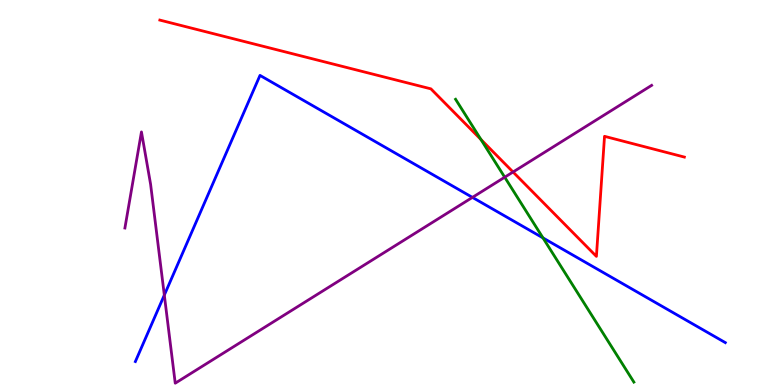[{'lines': ['blue', 'red'], 'intersections': []}, {'lines': ['green', 'red'], 'intersections': [{'x': 6.21, 'y': 6.38}]}, {'lines': ['purple', 'red'], 'intersections': [{'x': 6.62, 'y': 5.53}]}, {'lines': ['blue', 'green'], 'intersections': [{'x': 7.01, 'y': 3.82}]}, {'lines': ['blue', 'purple'], 'intersections': [{'x': 2.12, 'y': 2.34}, {'x': 6.1, 'y': 4.87}]}, {'lines': ['green', 'purple'], 'intersections': [{'x': 6.51, 'y': 5.4}]}]